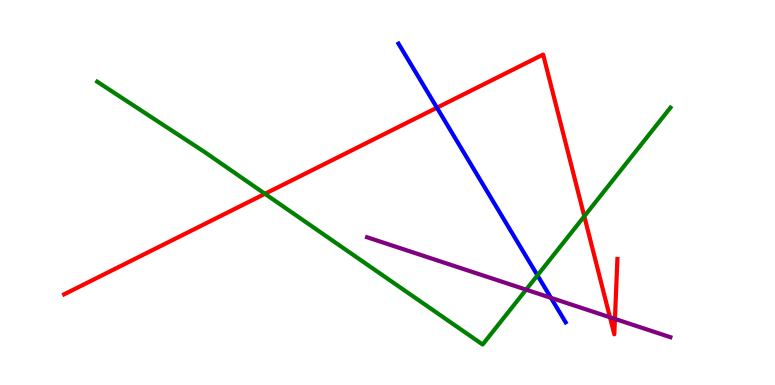[{'lines': ['blue', 'red'], 'intersections': [{'x': 5.64, 'y': 7.2}]}, {'lines': ['green', 'red'], 'intersections': [{'x': 3.42, 'y': 4.97}, {'x': 7.54, 'y': 4.38}]}, {'lines': ['purple', 'red'], 'intersections': [{'x': 7.87, 'y': 1.76}, {'x': 7.93, 'y': 1.72}]}, {'lines': ['blue', 'green'], 'intersections': [{'x': 6.94, 'y': 2.85}]}, {'lines': ['blue', 'purple'], 'intersections': [{'x': 7.11, 'y': 2.26}]}, {'lines': ['green', 'purple'], 'intersections': [{'x': 6.79, 'y': 2.48}]}]